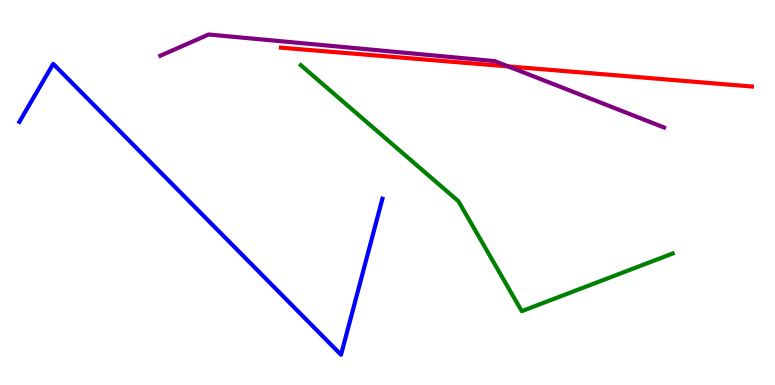[{'lines': ['blue', 'red'], 'intersections': []}, {'lines': ['green', 'red'], 'intersections': []}, {'lines': ['purple', 'red'], 'intersections': [{'x': 6.56, 'y': 8.28}]}, {'lines': ['blue', 'green'], 'intersections': []}, {'lines': ['blue', 'purple'], 'intersections': []}, {'lines': ['green', 'purple'], 'intersections': []}]